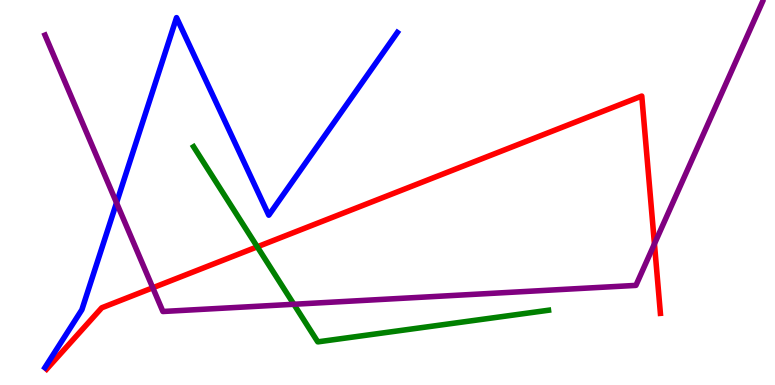[{'lines': ['blue', 'red'], 'intersections': []}, {'lines': ['green', 'red'], 'intersections': [{'x': 3.32, 'y': 3.59}]}, {'lines': ['purple', 'red'], 'intersections': [{'x': 1.97, 'y': 2.53}, {'x': 8.44, 'y': 3.67}]}, {'lines': ['blue', 'green'], 'intersections': []}, {'lines': ['blue', 'purple'], 'intersections': [{'x': 1.5, 'y': 4.73}]}, {'lines': ['green', 'purple'], 'intersections': [{'x': 3.79, 'y': 2.1}]}]